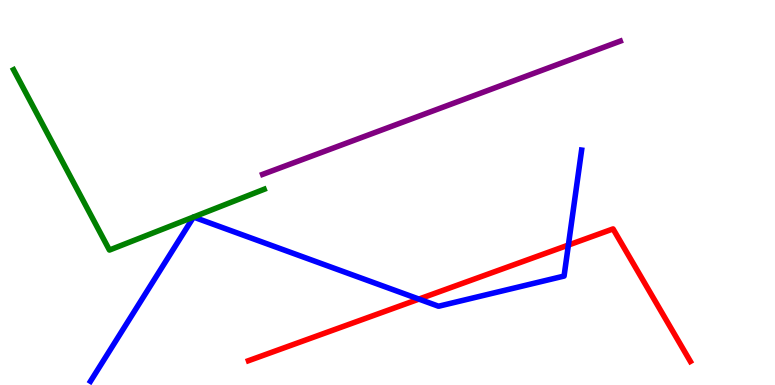[{'lines': ['blue', 'red'], 'intersections': [{'x': 5.41, 'y': 2.23}, {'x': 7.33, 'y': 3.63}]}, {'lines': ['green', 'red'], 'intersections': []}, {'lines': ['purple', 'red'], 'intersections': []}, {'lines': ['blue', 'green'], 'intersections': []}, {'lines': ['blue', 'purple'], 'intersections': []}, {'lines': ['green', 'purple'], 'intersections': []}]